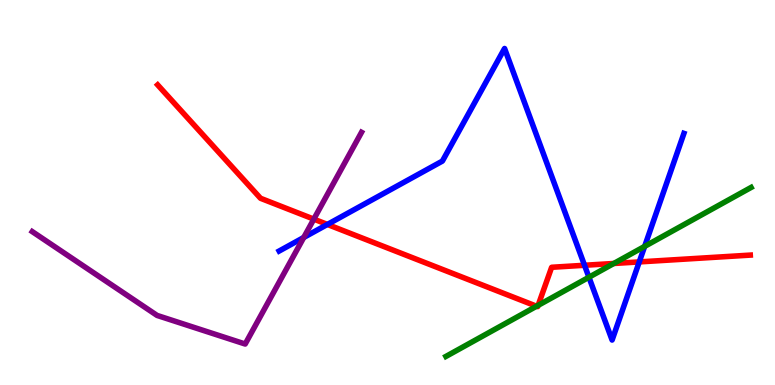[{'lines': ['blue', 'red'], 'intersections': [{'x': 4.22, 'y': 4.17}, {'x': 7.54, 'y': 3.11}, {'x': 8.25, 'y': 3.2}]}, {'lines': ['green', 'red'], 'intersections': [{'x': 6.92, 'y': 2.05}, {'x': 6.94, 'y': 2.07}, {'x': 7.92, 'y': 3.16}]}, {'lines': ['purple', 'red'], 'intersections': [{'x': 4.05, 'y': 4.31}]}, {'lines': ['blue', 'green'], 'intersections': [{'x': 7.6, 'y': 2.8}, {'x': 8.32, 'y': 3.6}]}, {'lines': ['blue', 'purple'], 'intersections': [{'x': 3.92, 'y': 3.83}]}, {'lines': ['green', 'purple'], 'intersections': []}]